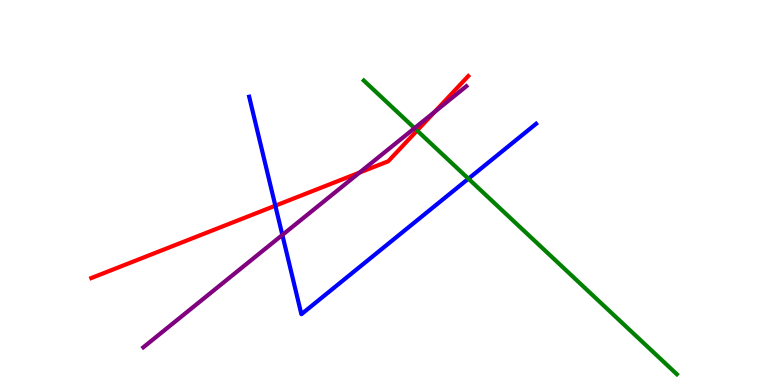[{'lines': ['blue', 'red'], 'intersections': [{'x': 3.55, 'y': 4.66}]}, {'lines': ['green', 'red'], 'intersections': [{'x': 5.38, 'y': 6.61}]}, {'lines': ['purple', 'red'], 'intersections': [{'x': 4.64, 'y': 5.52}, {'x': 5.61, 'y': 7.09}]}, {'lines': ['blue', 'green'], 'intersections': [{'x': 6.04, 'y': 5.36}]}, {'lines': ['blue', 'purple'], 'intersections': [{'x': 3.64, 'y': 3.9}]}, {'lines': ['green', 'purple'], 'intersections': [{'x': 5.35, 'y': 6.67}]}]